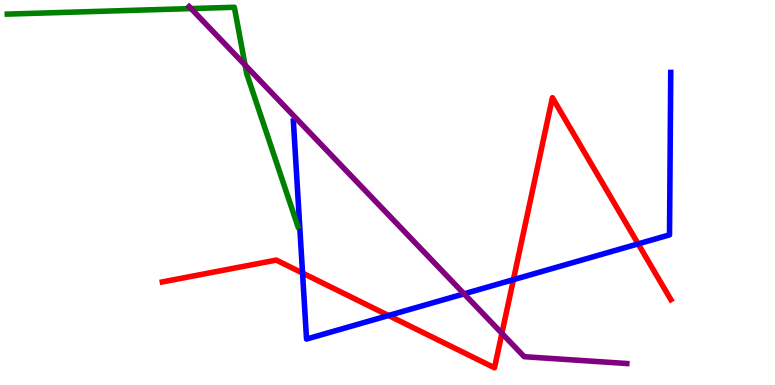[{'lines': ['blue', 'red'], 'intersections': [{'x': 3.9, 'y': 2.91}, {'x': 5.01, 'y': 1.81}, {'x': 6.62, 'y': 2.74}, {'x': 8.23, 'y': 3.67}]}, {'lines': ['green', 'red'], 'intersections': []}, {'lines': ['purple', 'red'], 'intersections': [{'x': 6.48, 'y': 1.34}]}, {'lines': ['blue', 'green'], 'intersections': []}, {'lines': ['blue', 'purple'], 'intersections': [{'x': 5.99, 'y': 2.37}]}, {'lines': ['green', 'purple'], 'intersections': [{'x': 2.47, 'y': 9.78}, {'x': 3.16, 'y': 8.31}]}]